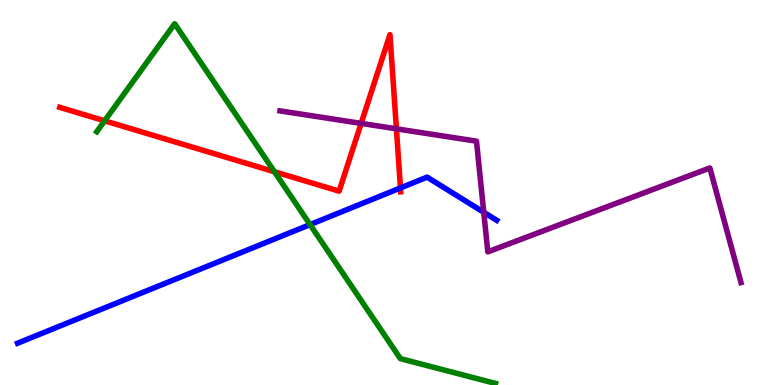[{'lines': ['blue', 'red'], 'intersections': [{'x': 5.17, 'y': 5.12}]}, {'lines': ['green', 'red'], 'intersections': [{'x': 1.35, 'y': 6.86}, {'x': 3.54, 'y': 5.54}]}, {'lines': ['purple', 'red'], 'intersections': [{'x': 4.66, 'y': 6.8}, {'x': 5.12, 'y': 6.65}]}, {'lines': ['blue', 'green'], 'intersections': [{'x': 4.0, 'y': 4.17}]}, {'lines': ['blue', 'purple'], 'intersections': [{'x': 6.24, 'y': 4.49}]}, {'lines': ['green', 'purple'], 'intersections': []}]